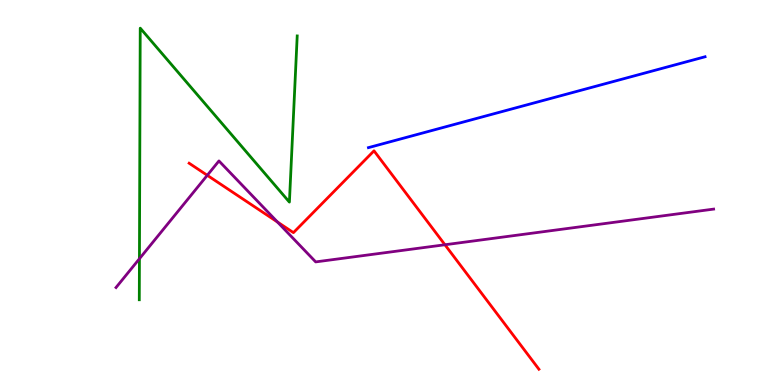[{'lines': ['blue', 'red'], 'intersections': []}, {'lines': ['green', 'red'], 'intersections': []}, {'lines': ['purple', 'red'], 'intersections': [{'x': 2.67, 'y': 5.45}, {'x': 3.58, 'y': 4.23}, {'x': 5.74, 'y': 3.64}]}, {'lines': ['blue', 'green'], 'intersections': []}, {'lines': ['blue', 'purple'], 'intersections': []}, {'lines': ['green', 'purple'], 'intersections': [{'x': 1.8, 'y': 3.28}]}]